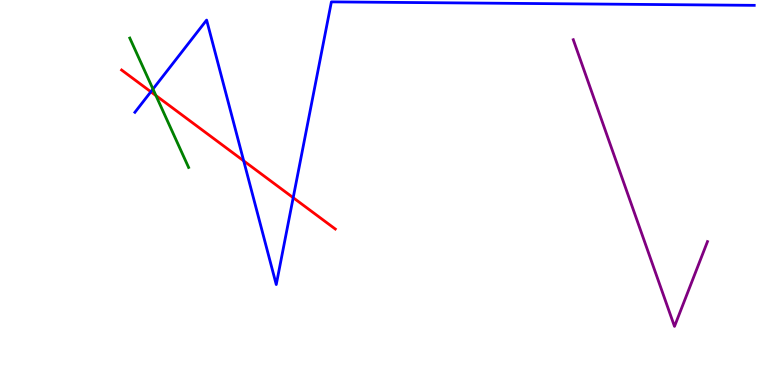[{'lines': ['blue', 'red'], 'intersections': [{'x': 1.95, 'y': 7.62}, {'x': 3.14, 'y': 5.82}, {'x': 3.78, 'y': 4.87}]}, {'lines': ['green', 'red'], 'intersections': [{'x': 2.01, 'y': 7.52}]}, {'lines': ['purple', 'red'], 'intersections': []}, {'lines': ['blue', 'green'], 'intersections': [{'x': 1.97, 'y': 7.69}]}, {'lines': ['blue', 'purple'], 'intersections': []}, {'lines': ['green', 'purple'], 'intersections': []}]